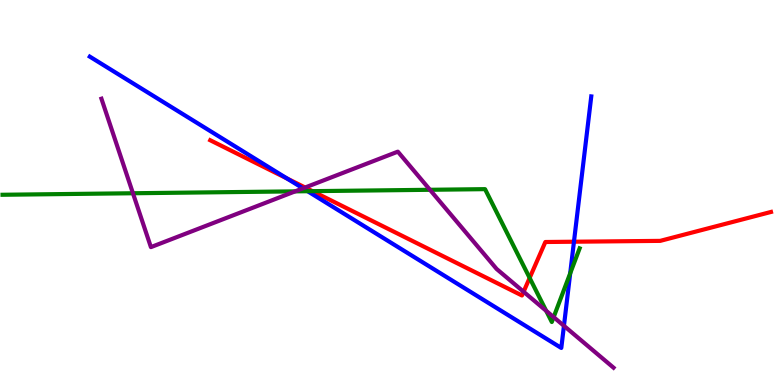[{'lines': ['blue', 'red'], 'intersections': [{'x': 3.7, 'y': 5.36}, {'x': 7.41, 'y': 3.72}]}, {'lines': ['green', 'red'], 'intersections': [{'x': 4.03, 'y': 5.03}, {'x': 6.83, 'y': 2.78}]}, {'lines': ['purple', 'red'], 'intersections': [{'x': 3.94, 'y': 5.13}, {'x': 6.76, 'y': 2.42}]}, {'lines': ['blue', 'green'], 'intersections': [{'x': 3.97, 'y': 5.03}, {'x': 7.36, 'y': 2.9}]}, {'lines': ['blue', 'purple'], 'intersections': [{'x': 3.91, 'y': 5.11}, {'x': 7.28, 'y': 1.54}]}, {'lines': ['green', 'purple'], 'intersections': [{'x': 1.72, 'y': 4.98}, {'x': 3.81, 'y': 5.03}, {'x': 5.55, 'y': 5.07}, {'x': 7.05, 'y': 1.93}, {'x': 7.14, 'y': 1.76}]}]